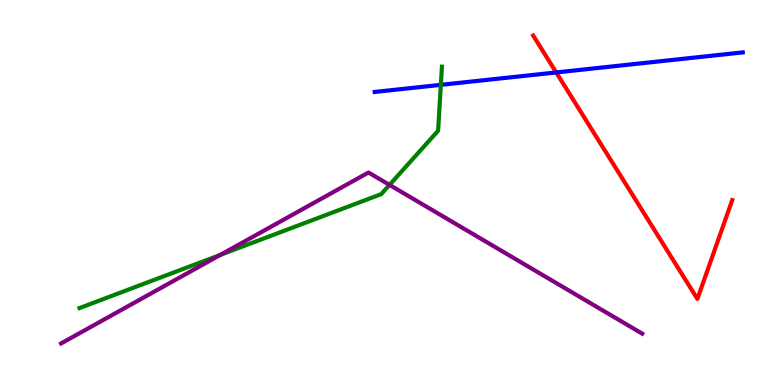[{'lines': ['blue', 'red'], 'intersections': [{'x': 7.18, 'y': 8.12}]}, {'lines': ['green', 'red'], 'intersections': []}, {'lines': ['purple', 'red'], 'intersections': []}, {'lines': ['blue', 'green'], 'intersections': [{'x': 5.69, 'y': 7.8}]}, {'lines': ['blue', 'purple'], 'intersections': []}, {'lines': ['green', 'purple'], 'intersections': [{'x': 2.84, 'y': 3.38}, {'x': 5.03, 'y': 5.2}]}]